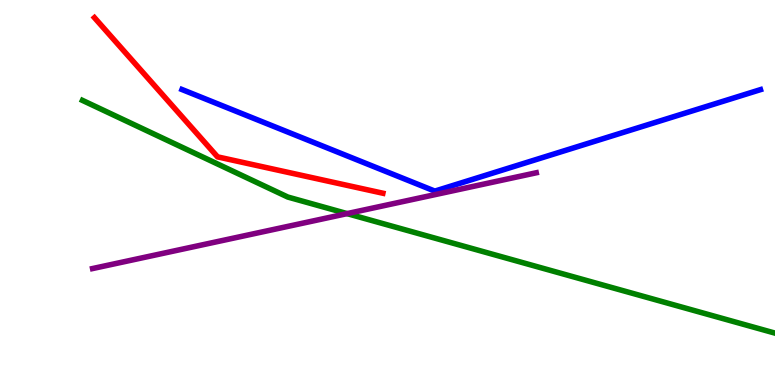[{'lines': ['blue', 'red'], 'intersections': []}, {'lines': ['green', 'red'], 'intersections': []}, {'lines': ['purple', 'red'], 'intersections': []}, {'lines': ['blue', 'green'], 'intersections': []}, {'lines': ['blue', 'purple'], 'intersections': []}, {'lines': ['green', 'purple'], 'intersections': [{'x': 4.48, 'y': 4.45}]}]